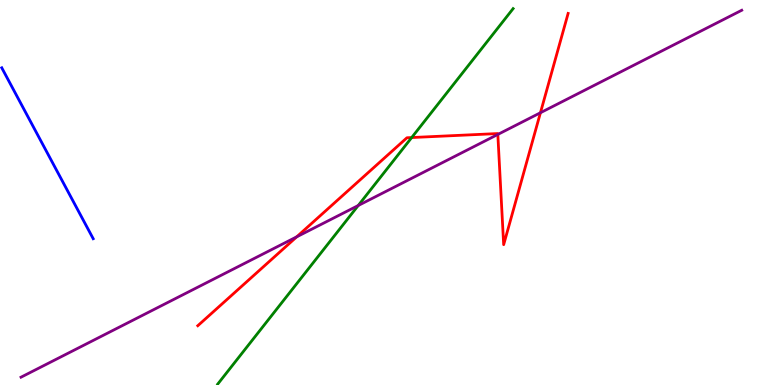[{'lines': ['blue', 'red'], 'intersections': []}, {'lines': ['green', 'red'], 'intersections': [{'x': 5.31, 'y': 6.43}]}, {'lines': ['purple', 'red'], 'intersections': [{'x': 3.83, 'y': 3.85}, {'x': 6.42, 'y': 6.51}, {'x': 6.97, 'y': 7.07}]}, {'lines': ['blue', 'green'], 'intersections': []}, {'lines': ['blue', 'purple'], 'intersections': []}, {'lines': ['green', 'purple'], 'intersections': [{'x': 4.62, 'y': 4.66}]}]